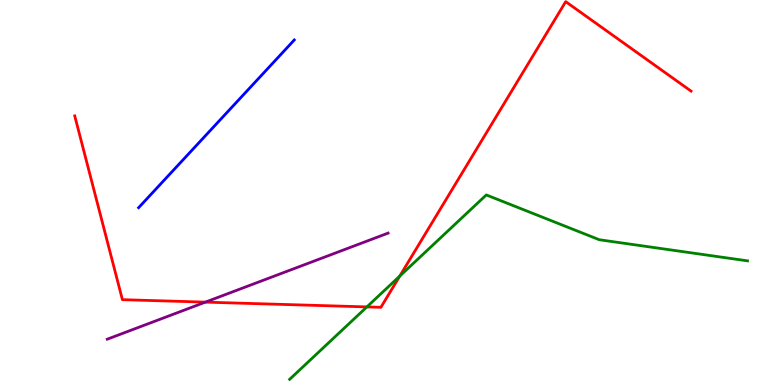[{'lines': ['blue', 'red'], 'intersections': []}, {'lines': ['green', 'red'], 'intersections': [{'x': 4.73, 'y': 2.03}, {'x': 5.16, 'y': 2.83}]}, {'lines': ['purple', 'red'], 'intersections': [{'x': 2.65, 'y': 2.15}]}, {'lines': ['blue', 'green'], 'intersections': []}, {'lines': ['blue', 'purple'], 'intersections': []}, {'lines': ['green', 'purple'], 'intersections': []}]